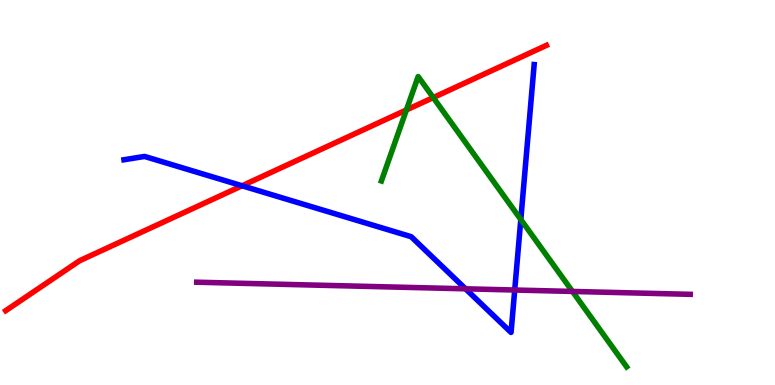[{'lines': ['blue', 'red'], 'intersections': [{'x': 3.12, 'y': 5.17}]}, {'lines': ['green', 'red'], 'intersections': [{'x': 5.24, 'y': 7.14}, {'x': 5.59, 'y': 7.47}]}, {'lines': ['purple', 'red'], 'intersections': []}, {'lines': ['blue', 'green'], 'intersections': [{'x': 6.72, 'y': 4.3}]}, {'lines': ['blue', 'purple'], 'intersections': [{'x': 6.01, 'y': 2.5}, {'x': 6.64, 'y': 2.47}]}, {'lines': ['green', 'purple'], 'intersections': [{'x': 7.39, 'y': 2.43}]}]